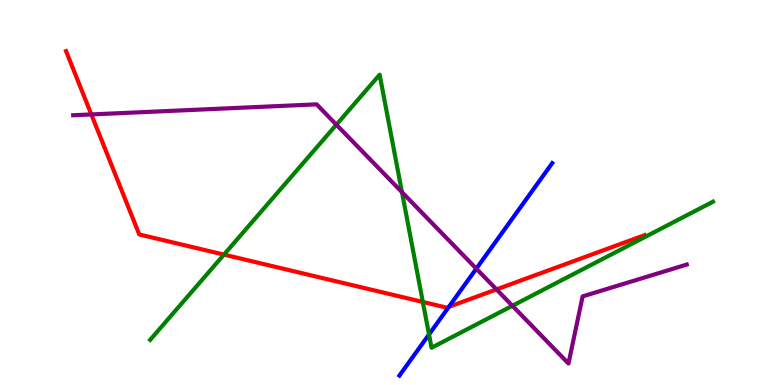[{'lines': ['blue', 'red'], 'intersections': [{'x': 5.79, 'y': 2.03}]}, {'lines': ['green', 'red'], 'intersections': [{'x': 2.89, 'y': 3.39}, {'x': 5.46, 'y': 2.16}]}, {'lines': ['purple', 'red'], 'intersections': [{'x': 1.18, 'y': 7.03}, {'x': 6.41, 'y': 2.48}]}, {'lines': ['blue', 'green'], 'intersections': [{'x': 5.54, 'y': 1.31}]}, {'lines': ['blue', 'purple'], 'intersections': [{'x': 6.15, 'y': 3.02}]}, {'lines': ['green', 'purple'], 'intersections': [{'x': 4.34, 'y': 6.76}, {'x': 5.19, 'y': 5.01}, {'x': 6.61, 'y': 2.06}]}]